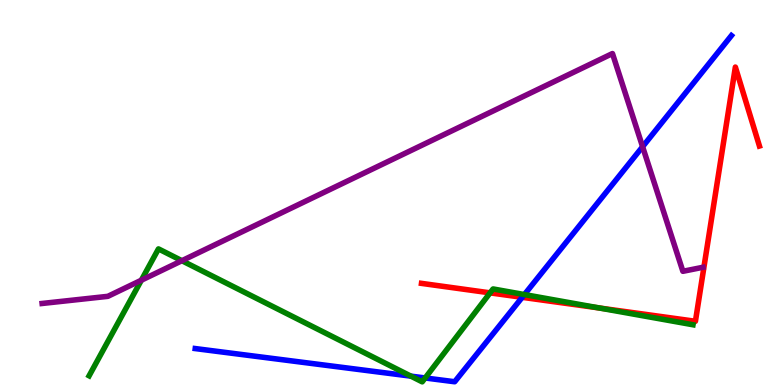[{'lines': ['blue', 'red'], 'intersections': [{'x': 6.74, 'y': 2.28}]}, {'lines': ['green', 'red'], 'intersections': [{'x': 6.32, 'y': 2.39}, {'x': 7.73, 'y': 2.0}]}, {'lines': ['purple', 'red'], 'intersections': []}, {'lines': ['blue', 'green'], 'intersections': [{'x': 5.3, 'y': 0.23}, {'x': 5.49, 'y': 0.183}, {'x': 6.77, 'y': 2.35}]}, {'lines': ['blue', 'purple'], 'intersections': [{'x': 8.29, 'y': 6.19}]}, {'lines': ['green', 'purple'], 'intersections': [{'x': 1.82, 'y': 2.72}, {'x': 2.35, 'y': 3.23}]}]